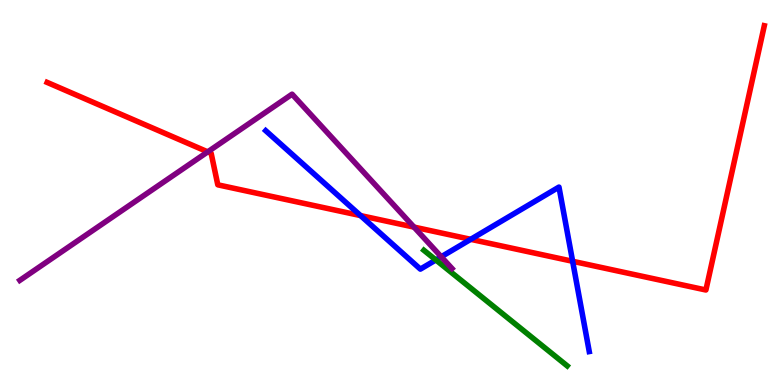[{'lines': ['blue', 'red'], 'intersections': [{'x': 4.65, 'y': 4.4}, {'x': 6.07, 'y': 3.78}, {'x': 7.39, 'y': 3.21}]}, {'lines': ['green', 'red'], 'intersections': []}, {'lines': ['purple', 'red'], 'intersections': [{'x': 2.68, 'y': 6.06}, {'x': 5.34, 'y': 4.1}]}, {'lines': ['blue', 'green'], 'intersections': [{'x': 5.62, 'y': 3.25}]}, {'lines': ['blue', 'purple'], 'intersections': [{'x': 5.69, 'y': 3.33}]}, {'lines': ['green', 'purple'], 'intersections': []}]